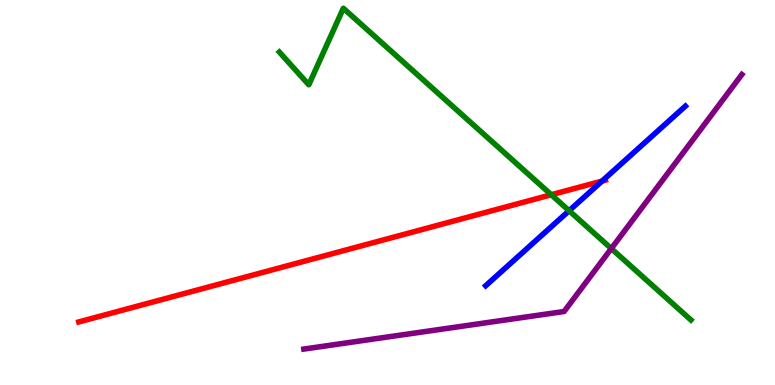[{'lines': ['blue', 'red'], 'intersections': [{'x': 7.77, 'y': 5.3}]}, {'lines': ['green', 'red'], 'intersections': [{'x': 7.11, 'y': 4.94}]}, {'lines': ['purple', 'red'], 'intersections': []}, {'lines': ['blue', 'green'], 'intersections': [{'x': 7.34, 'y': 4.53}]}, {'lines': ['blue', 'purple'], 'intersections': []}, {'lines': ['green', 'purple'], 'intersections': [{'x': 7.89, 'y': 3.54}]}]